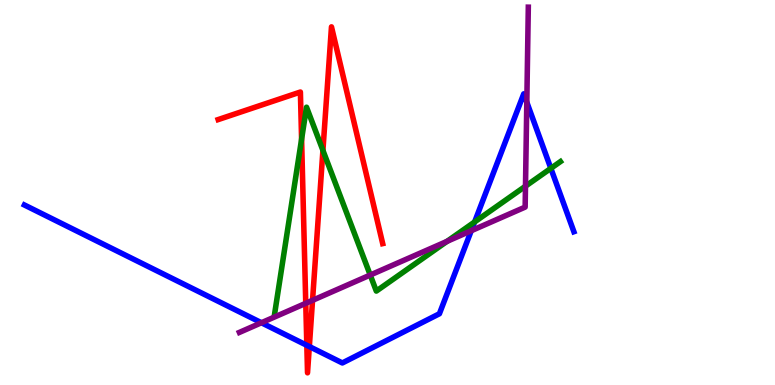[{'lines': ['blue', 'red'], 'intersections': [{'x': 3.96, 'y': 1.03}, {'x': 3.99, 'y': 0.999}]}, {'lines': ['green', 'red'], 'intersections': [{'x': 3.89, 'y': 6.38}, {'x': 4.17, 'y': 6.09}]}, {'lines': ['purple', 'red'], 'intersections': [{'x': 3.95, 'y': 2.12}, {'x': 4.03, 'y': 2.2}]}, {'lines': ['blue', 'green'], 'intersections': [{'x': 6.12, 'y': 4.23}, {'x': 7.11, 'y': 5.63}]}, {'lines': ['blue', 'purple'], 'intersections': [{'x': 3.37, 'y': 1.62}, {'x': 6.08, 'y': 4.01}, {'x': 6.8, 'y': 7.35}]}, {'lines': ['green', 'purple'], 'intersections': [{'x': 4.78, 'y': 2.86}, {'x': 5.77, 'y': 3.73}, {'x': 6.78, 'y': 5.16}]}]